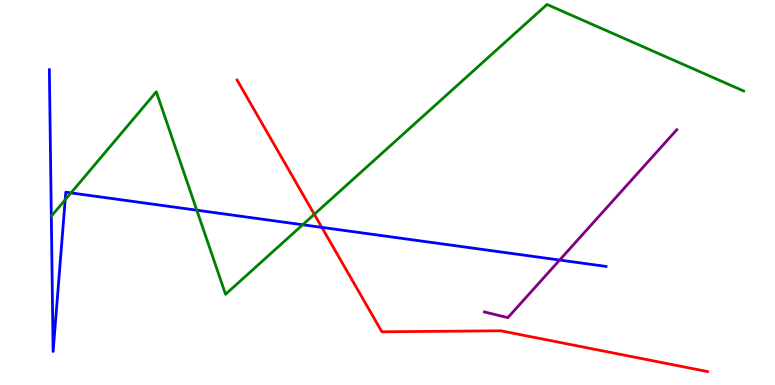[{'lines': ['blue', 'red'], 'intersections': [{'x': 4.15, 'y': 4.09}]}, {'lines': ['green', 'red'], 'intersections': [{'x': 4.06, 'y': 4.43}]}, {'lines': ['purple', 'red'], 'intersections': []}, {'lines': ['blue', 'green'], 'intersections': [{'x': 0.841, 'y': 4.81}, {'x': 0.916, 'y': 4.99}, {'x': 2.54, 'y': 4.54}, {'x': 3.91, 'y': 4.16}]}, {'lines': ['blue', 'purple'], 'intersections': [{'x': 7.22, 'y': 3.25}]}, {'lines': ['green', 'purple'], 'intersections': []}]